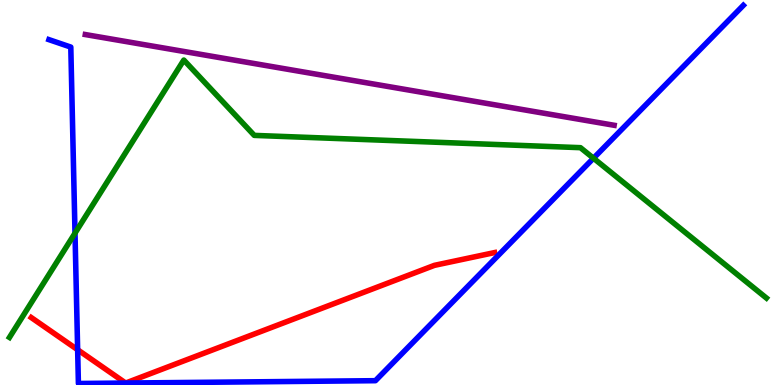[{'lines': ['blue', 'red'], 'intersections': [{'x': 1.0, 'y': 0.916}, {'x': 1.62, 'y': 0.0507}, {'x': 1.62, 'y': 0.0507}]}, {'lines': ['green', 'red'], 'intersections': []}, {'lines': ['purple', 'red'], 'intersections': []}, {'lines': ['blue', 'green'], 'intersections': [{'x': 0.968, 'y': 3.94}, {'x': 7.66, 'y': 5.89}]}, {'lines': ['blue', 'purple'], 'intersections': []}, {'lines': ['green', 'purple'], 'intersections': []}]